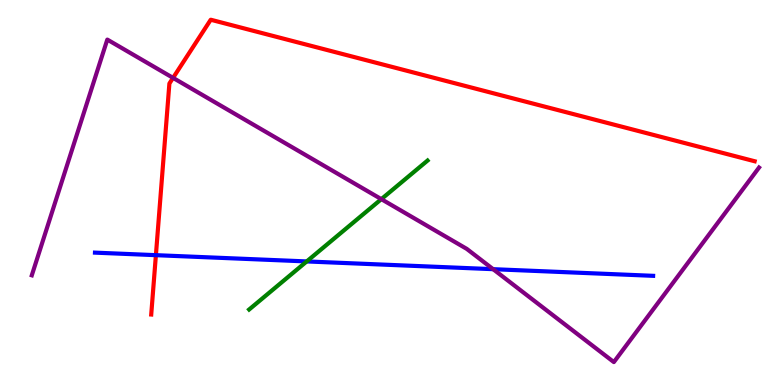[{'lines': ['blue', 'red'], 'intersections': [{'x': 2.01, 'y': 3.37}]}, {'lines': ['green', 'red'], 'intersections': []}, {'lines': ['purple', 'red'], 'intersections': [{'x': 2.23, 'y': 7.98}]}, {'lines': ['blue', 'green'], 'intersections': [{'x': 3.96, 'y': 3.21}]}, {'lines': ['blue', 'purple'], 'intersections': [{'x': 6.36, 'y': 3.01}]}, {'lines': ['green', 'purple'], 'intersections': [{'x': 4.92, 'y': 4.83}]}]